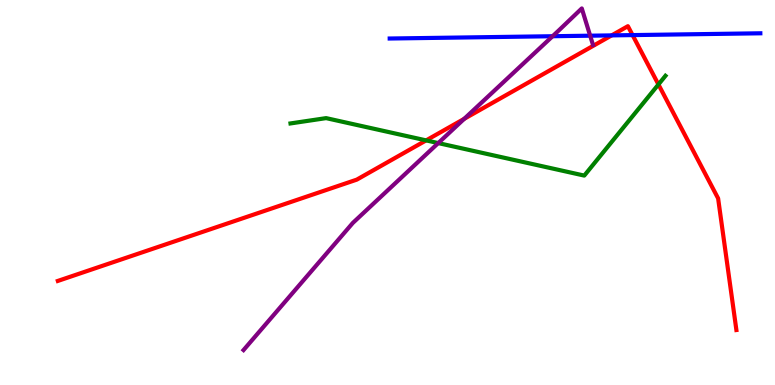[{'lines': ['blue', 'red'], 'intersections': [{'x': 7.89, 'y': 9.08}, {'x': 8.16, 'y': 9.09}]}, {'lines': ['green', 'red'], 'intersections': [{'x': 5.5, 'y': 6.35}, {'x': 8.5, 'y': 7.81}]}, {'lines': ['purple', 'red'], 'intersections': [{'x': 5.99, 'y': 6.91}]}, {'lines': ['blue', 'green'], 'intersections': []}, {'lines': ['blue', 'purple'], 'intersections': [{'x': 7.13, 'y': 9.06}, {'x': 7.62, 'y': 9.07}]}, {'lines': ['green', 'purple'], 'intersections': [{'x': 5.65, 'y': 6.28}]}]